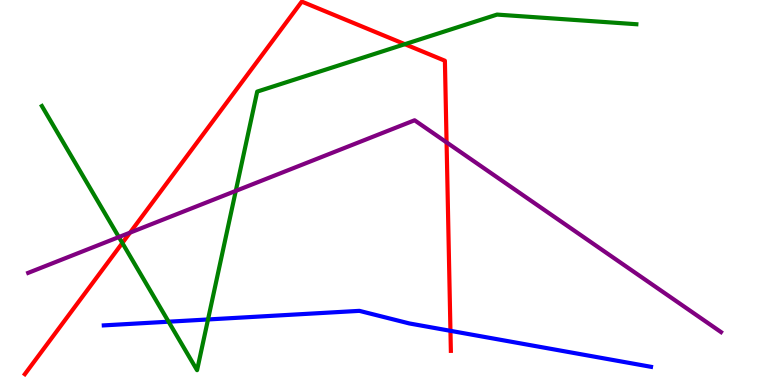[{'lines': ['blue', 'red'], 'intersections': [{'x': 5.81, 'y': 1.41}]}, {'lines': ['green', 'red'], 'intersections': [{'x': 1.58, 'y': 3.69}, {'x': 5.22, 'y': 8.85}]}, {'lines': ['purple', 'red'], 'intersections': [{'x': 1.68, 'y': 3.96}, {'x': 5.76, 'y': 6.3}]}, {'lines': ['blue', 'green'], 'intersections': [{'x': 2.18, 'y': 1.64}, {'x': 2.68, 'y': 1.7}]}, {'lines': ['blue', 'purple'], 'intersections': []}, {'lines': ['green', 'purple'], 'intersections': [{'x': 1.53, 'y': 3.84}, {'x': 3.04, 'y': 5.04}]}]